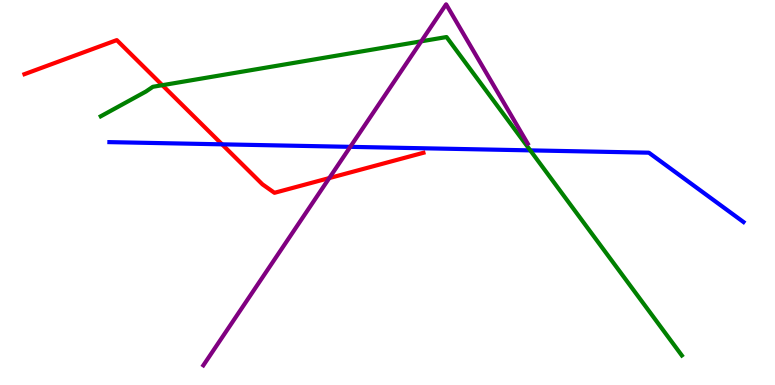[{'lines': ['blue', 'red'], 'intersections': [{'x': 2.87, 'y': 6.25}]}, {'lines': ['green', 'red'], 'intersections': [{'x': 2.09, 'y': 7.79}]}, {'lines': ['purple', 'red'], 'intersections': [{'x': 4.25, 'y': 5.37}]}, {'lines': ['blue', 'green'], 'intersections': [{'x': 6.84, 'y': 6.09}]}, {'lines': ['blue', 'purple'], 'intersections': [{'x': 4.52, 'y': 6.19}]}, {'lines': ['green', 'purple'], 'intersections': [{'x': 5.44, 'y': 8.93}]}]